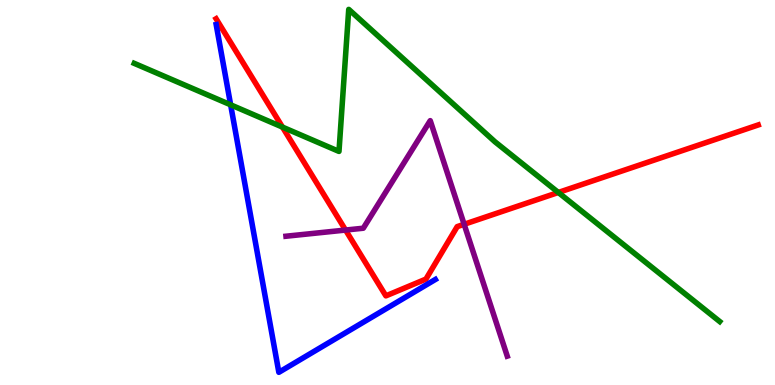[{'lines': ['blue', 'red'], 'intersections': []}, {'lines': ['green', 'red'], 'intersections': [{'x': 3.64, 'y': 6.7}, {'x': 7.2, 'y': 5.0}]}, {'lines': ['purple', 'red'], 'intersections': [{'x': 4.46, 'y': 4.02}, {'x': 5.99, 'y': 4.17}]}, {'lines': ['blue', 'green'], 'intersections': [{'x': 2.98, 'y': 7.28}]}, {'lines': ['blue', 'purple'], 'intersections': []}, {'lines': ['green', 'purple'], 'intersections': []}]